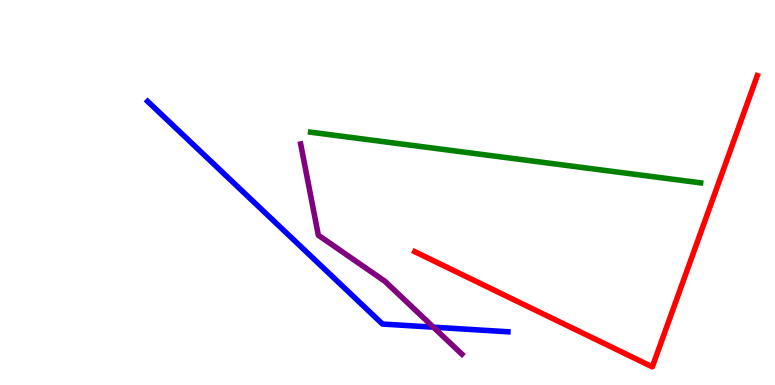[{'lines': ['blue', 'red'], 'intersections': []}, {'lines': ['green', 'red'], 'intersections': []}, {'lines': ['purple', 'red'], 'intersections': []}, {'lines': ['blue', 'green'], 'intersections': []}, {'lines': ['blue', 'purple'], 'intersections': [{'x': 5.59, 'y': 1.5}]}, {'lines': ['green', 'purple'], 'intersections': []}]